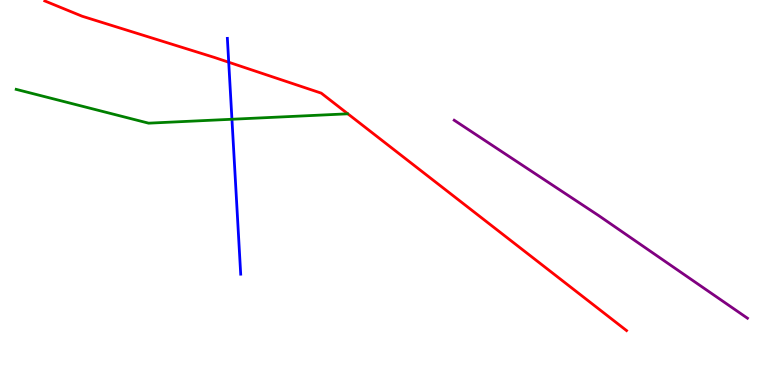[{'lines': ['blue', 'red'], 'intersections': [{'x': 2.95, 'y': 8.38}]}, {'lines': ['green', 'red'], 'intersections': []}, {'lines': ['purple', 'red'], 'intersections': []}, {'lines': ['blue', 'green'], 'intersections': [{'x': 2.99, 'y': 6.9}]}, {'lines': ['blue', 'purple'], 'intersections': []}, {'lines': ['green', 'purple'], 'intersections': []}]